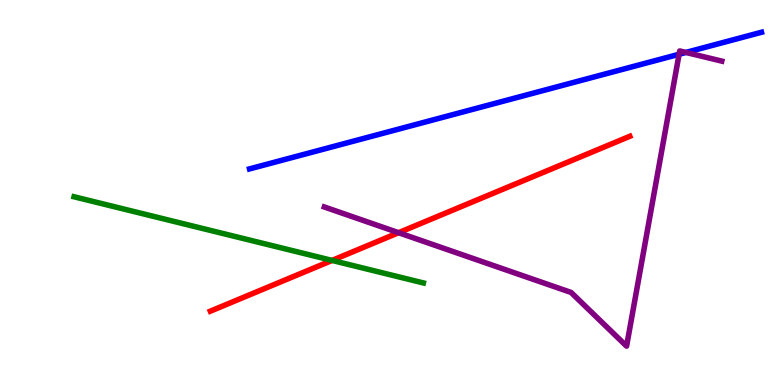[{'lines': ['blue', 'red'], 'intersections': []}, {'lines': ['green', 'red'], 'intersections': [{'x': 4.29, 'y': 3.24}]}, {'lines': ['purple', 'red'], 'intersections': [{'x': 5.14, 'y': 3.96}]}, {'lines': ['blue', 'green'], 'intersections': []}, {'lines': ['blue', 'purple'], 'intersections': [{'x': 8.76, 'y': 8.59}, {'x': 8.85, 'y': 8.64}]}, {'lines': ['green', 'purple'], 'intersections': []}]